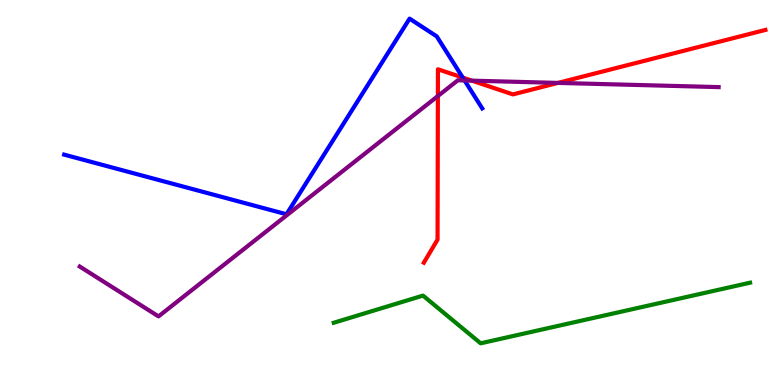[{'lines': ['blue', 'red'], 'intersections': [{'x': 5.97, 'y': 7.98}]}, {'lines': ['green', 'red'], 'intersections': []}, {'lines': ['purple', 'red'], 'intersections': [{'x': 5.65, 'y': 7.51}, {'x': 6.09, 'y': 7.91}, {'x': 7.2, 'y': 7.85}]}, {'lines': ['blue', 'green'], 'intersections': []}, {'lines': ['blue', 'purple'], 'intersections': [{'x': 5.99, 'y': 7.91}]}, {'lines': ['green', 'purple'], 'intersections': []}]